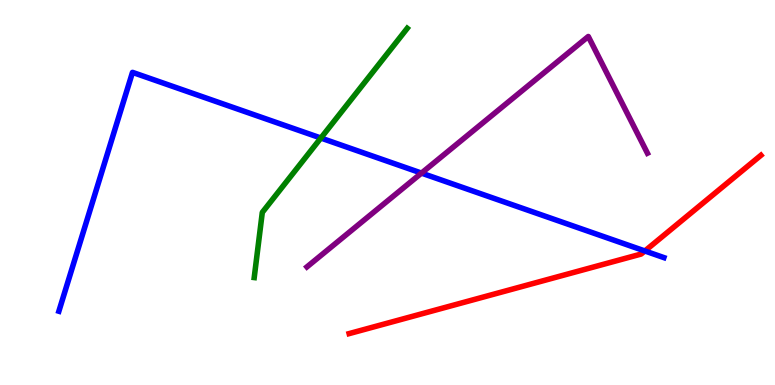[{'lines': ['blue', 'red'], 'intersections': [{'x': 8.32, 'y': 3.48}]}, {'lines': ['green', 'red'], 'intersections': []}, {'lines': ['purple', 'red'], 'intersections': []}, {'lines': ['blue', 'green'], 'intersections': [{'x': 4.14, 'y': 6.41}]}, {'lines': ['blue', 'purple'], 'intersections': [{'x': 5.44, 'y': 5.5}]}, {'lines': ['green', 'purple'], 'intersections': []}]